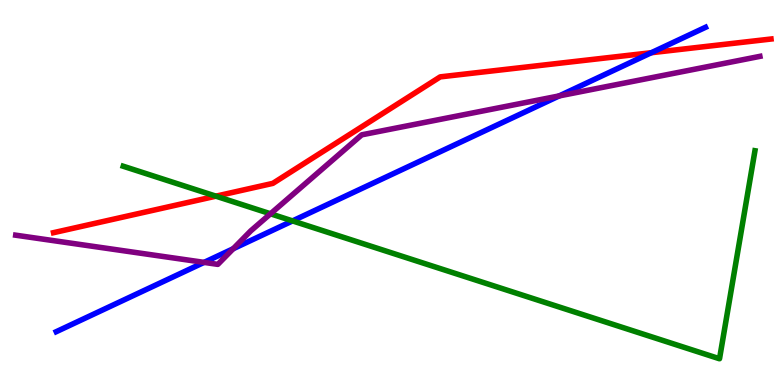[{'lines': ['blue', 'red'], 'intersections': [{'x': 8.4, 'y': 8.63}]}, {'lines': ['green', 'red'], 'intersections': [{'x': 2.79, 'y': 4.9}]}, {'lines': ['purple', 'red'], 'intersections': []}, {'lines': ['blue', 'green'], 'intersections': [{'x': 3.77, 'y': 4.26}]}, {'lines': ['blue', 'purple'], 'intersections': [{'x': 2.63, 'y': 3.18}, {'x': 3.01, 'y': 3.54}, {'x': 7.22, 'y': 7.51}]}, {'lines': ['green', 'purple'], 'intersections': [{'x': 3.49, 'y': 4.45}]}]